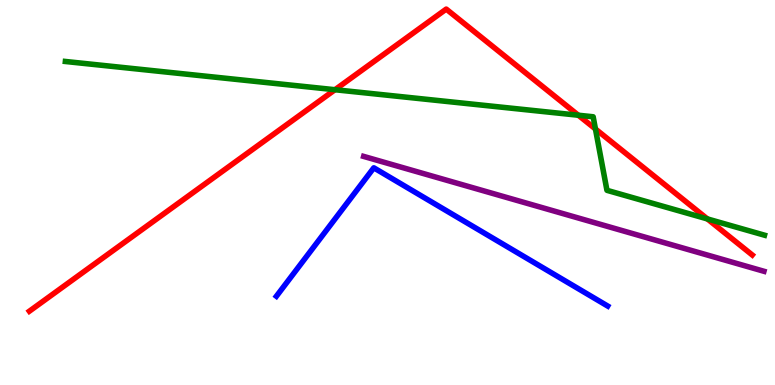[{'lines': ['blue', 'red'], 'intersections': []}, {'lines': ['green', 'red'], 'intersections': [{'x': 4.32, 'y': 7.67}, {'x': 7.46, 'y': 7.01}, {'x': 7.68, 'y': 6.65}, {'x': 9.13, 'y': 4.31}]}, {'lines': ['purple', 'red'], 'intersections': []}, {'lines': ['blue', 'green'], 'intersections': []}, {'lines': ['blue', 'purple'], 'intersections': []}, {'lines': ['green', 'purple'], 'intersections': []}]